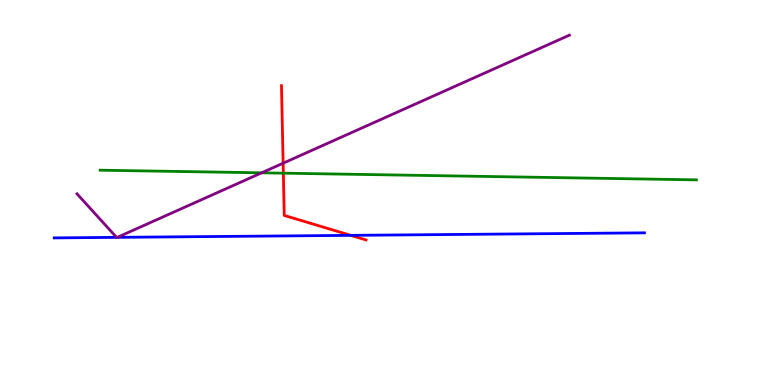[{'lines': ['blue', 'red'], 'intersections': [{'x': 4.53, 'y': 3.89}]}, {'lines': ['green', 'red'], 'intersections': [{'x': 3.66, 'y': 5.5}]}, {'lines': ['purple', 'red'], 'intersections': [{'x': 3.65, 'y': 5.76}]}, {'lines': ['blue', 'green'], 'intersections': []}, {'lines': ['blue', 'purple'], 'intersections': [{'x': 1.5, 'y': 3.83}, {'x': 1.51, 'y': 3.84}]}, {'lines': ['green', 'purple'], 'intersections': [{'x': 3.38, 'y': 5.51}]}]